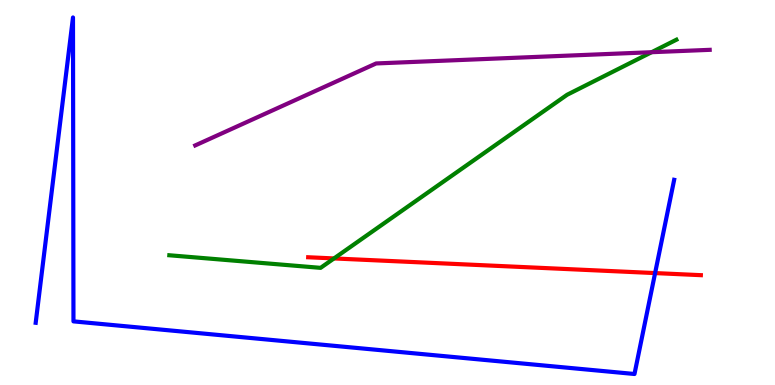[{'lines': ['blue', 'red'], 'intersections': [{'x': 8.45, 'y': 2.91}]}, {'lines': ['green', 'red'], 'intersections': [{'x': 4.31, 'y': 3.29}]}, {'lines': ['purple', 'red'], 'intersections': []}, {'lines': ['blue', 'green'], 'intersections': []}, {'lines': ['blue', 'purple'], 'intersections': []}, {'lines': ['green', 'purple'], 'intersections': [{'x': 8.41, 'y': 8.64}]}]